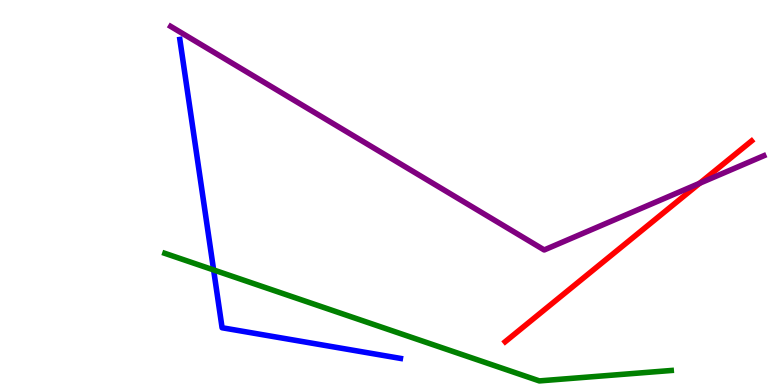[{'lines': ['blue', 'red'], 'intersections': []}, {'lines': ['green', 'red'], 'intersections': []}, {'lines': ['purple', 'red'], 'intersections': [{'x': 9.03, 'y': 5.24}]}, {'lines': ['blue', 'green'], 'intersections': [{'x': 2.76, 'y': 2.99}]}, {'lines': ['blue', 'purple'], 'intersections': []}, {'lines': ['green', 'purple'], 'intersections': []}]